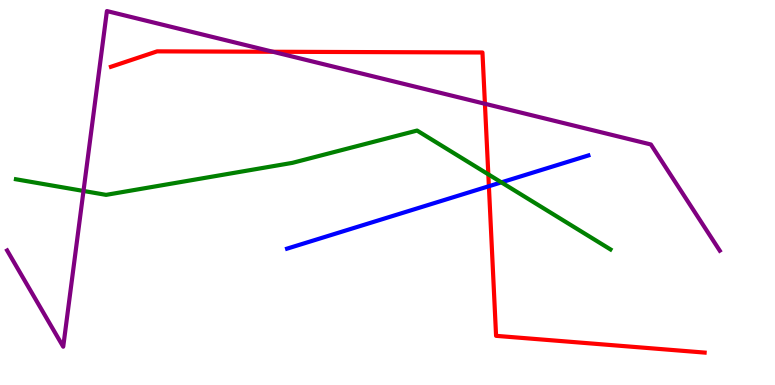[{'lines': ['blue', 'red'], 'intersections': [{'x': 6.31, 'y': 5.16}]}, {'lines': ['green', 'red'], 'intersections': [{'x': 6.3, 'y': 5.47}]}, {'lines': ['purple', 'red'], 'intersections': [{'x': 3.52, 'y': 8.66}, {'x': 6.26, 'y': 7.3}]}, {'lines': ['blue', 'green'], 'intersections': [{'x': 6.47, 'y': 5.26}]}, {'lines': ['blue', 'purple'], 'intersections': []}, {'lines': ['green', 'purple'], 'intersections': [{'x': 1.08, 'y': 5.04}]}]